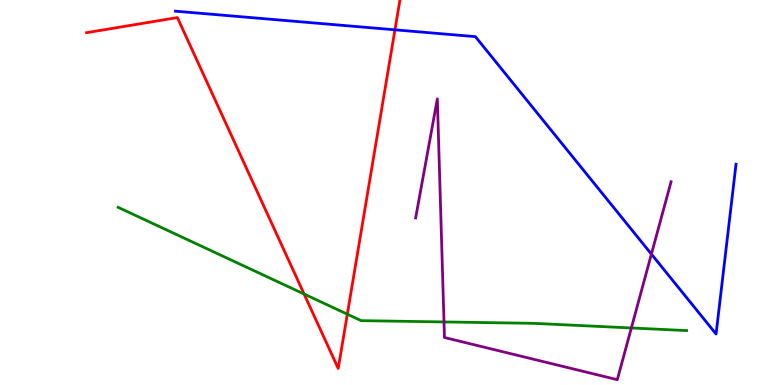[{'lines': ['blue', 'red'], 'intersections': [{'x': 5.1, 'y': 9.23}]}, {'lines': ['green', 'red'], 'intersections': [{'x': 3.92, 'y': 2.36}, {'x': 4.48, 'y': 1.84}]}, {'lines': ['purple', 'red'], 'intersections': []}, {'lines': ['blue', 'green'], 'intersections': []}, {'lines': ['blue', 'purple'], 'intersections': [{'x': 8.41, 'y': 3.4}]}, {'lines': ['green', 'purple'], 'intersections': [{'x': 5.73, 'y': 1.64}, {'x': 8.15, 'y': 1.48}]}]